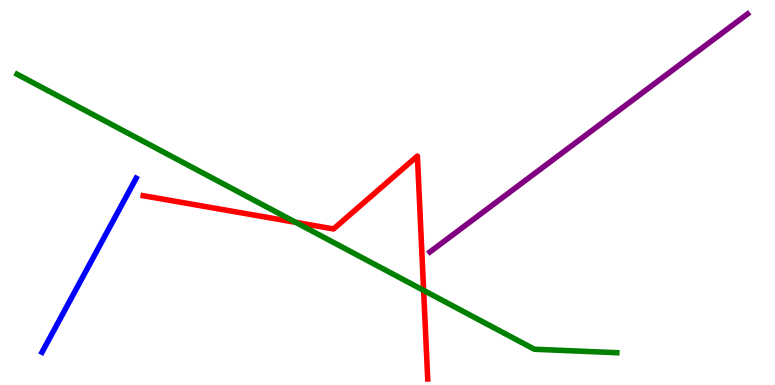[{'lines': ['blue', 'red'], 'intersections': []}, {'lines': ['green', 'red'], 'intersections': [{'x': 3.81, 'y': 4.23}, {'x': 5.47, 'y': 2.46}]}, {'lines': ['purple', 'red'], 'intersections': []}, {'lines': ['blue', 'green'], 'intersections': []}, {'lines': ['blue', 'purple'], 'intersections': []}, {'lines': ['green', 'purple'], 'intersections': []}]